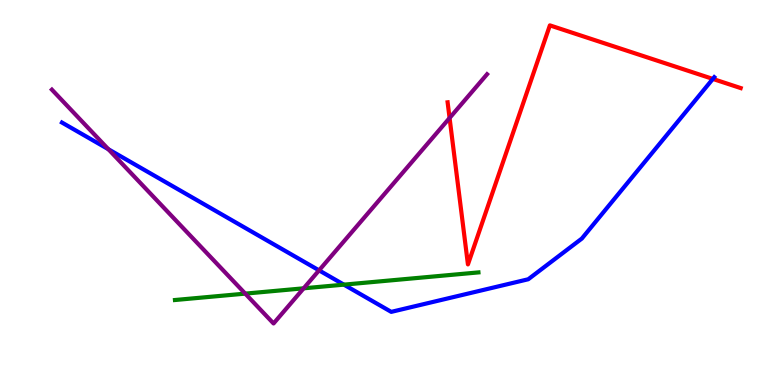[{'lines': ['blue', 'red'], 'intersections': [{'x': 9.2, 'y': 7.95}]}, {'lines': ['green', 'red'], 'intersections': []}, {'lines': ['purple', 'red'], 'intersections': [{'x': 5.8, 'y': 6.94}]}, {'lines': ['blue', 'green'], 'intersections': [{'x': 4.44, 'y': 2.61}]}, {'lines': ['blue', 'purple'], 'intersections': [{'x': 1.4, 'y': 6.12}, {'x': 4.12, 'y': 2.98}]}, {'lines': ['green', 'purple'], 'intersections': [{'x': 3.16, 'y': 2.37}, {'x': 3.92, 'y': 2.51}]}]